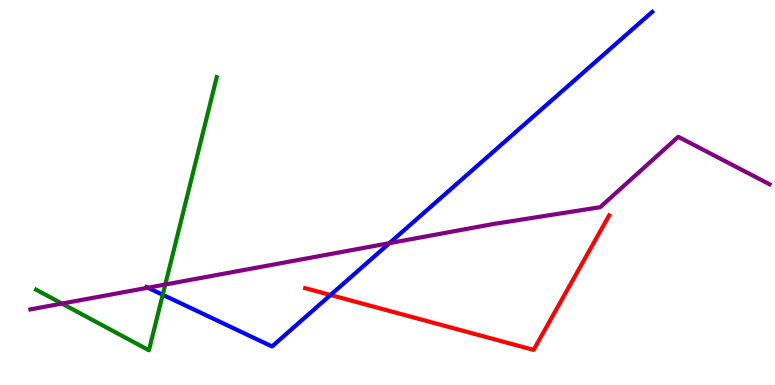[{'lines': ['blue', 'red'], 'intersections': [{'x': 4.26, 'y': 2.34}]}, {'lines': ['green', 'red'], 'intersections': []}, {'lines': ['purple', 'red'], 'intersections': []}, {'lines': ['blue', 'green'], 'intersections': [{'x': 2.1, 'y': 2.34}]}, {'lines': ['blue', 'purple'], 'intersections': [{'x': 1.91, 'y': 2.53}, {'x': 5.02, 'y': 3.68}]}, {'lines': ['green', 'purple'], 'intersections': [{'x': 0.799, 'y': 2.12}, {'x': 2.13, 'y': 2.61}]}]